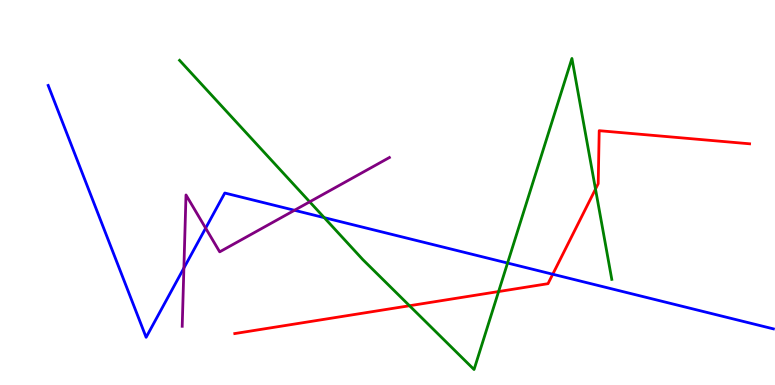[{'lines': ['blue', 'red'], 'intersections': [{'x': 7.13, 'y': 2.88}]}, {'lines': ['green', 'red'], 'intersections': [{'x': 5.28, 'y': 2.06}, {'x': 6.43, 'y': 2.43}, {'x': 7.68, 'y': 5.09}]}, {'lines': ['purple', 'red'], 'intersections': []}, {'lines': ['blue', 'green'], 'intersections': [{'x': 4.18, 'y': 4.35}, {'x': 6.55, 'y': 3.17}]}, {'lines': ['blue', 'purple'], 'intersections': [{'x': 2.37, 'y': 3.04}, {'x': 2.65, 'y': 4.07}, {'x': 3.8, 'y': 4.54}]}, {'lines': ['green', 'purple'], 'intersections': [{'x': 4.0, 'y': 4.76}]}]